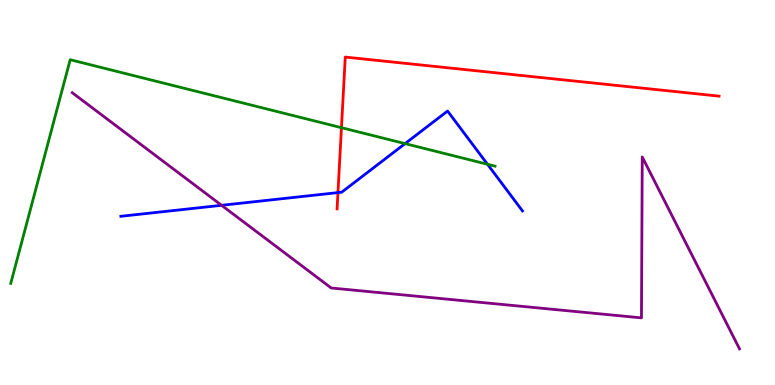[{'lines': ['blue', 'red'], 'intersections': [{'x': 4.36, 'y': 5.0}]}, {'lines': ['green', 'red'], 'intersections': [{'x': 4.41, 'y': 6.68}]}, {'lines': ['purple', 'red'], 'intersections': []}, {'lines': ['blue', 'green'], 'intersections': [{'x': 5.23, 'y': 6.27}, {'x': 6.29, 'y': 5.73}]}, {'lines': ['blue', 'purple'], 'intersections': [{'x': 2.86, 'y': 4.67}]}, {'lines': ['green', 'purple'], 'intersections': []}]